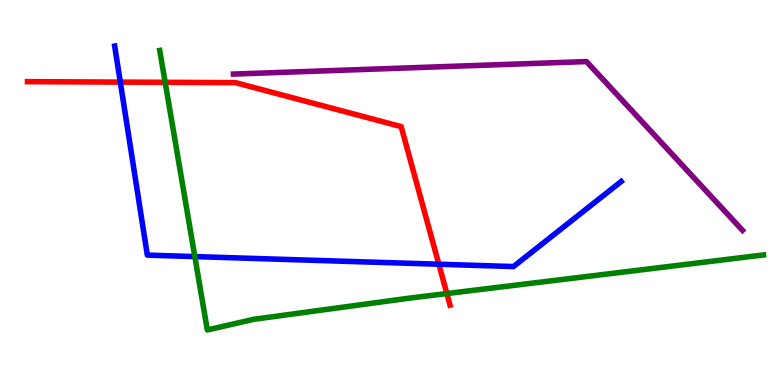[{'lines': ['blue', 'red'], 'intersections': [{'x': 1.55, 'y': 7.87}, {'x': 5.66, 'y': 3.14}]}, {'lines': ['green', 'red'], 'intersections': [{'x': 2.13, 'y': 7.86}, {'x': 5.77, 'y': 2.37}]}, {'lines': ['purple', 'red'], 'intersections': []}, {'lines': ['blue', 'green'], 'intersections': [{'x': 2.51, 'y': 3.34}]}, {'lines': ['blue', 'purple'], 'intersections': []}, {'lines': ['green', 'purple'], 'intersections': []}]